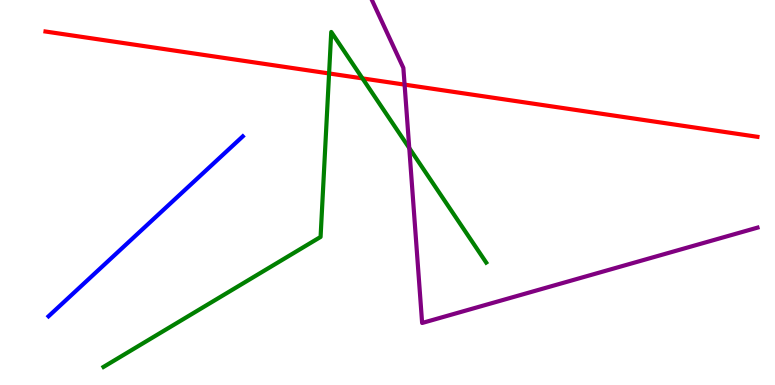[{'lines': ['blue', 'red'], 'intersections': []}, {'lines': ['green', 'red'], 'intersections': [{'x': 4.25, 'y': 8.09}, {'x': 4.68, 'y': 7.96}]}, {'lines': ['purple', 'red'], 'intersections': [{'x': 5.22, 'y': 7.8}]}, {'lines': ['blue', 'green'], 'intersections': []}, {'lines': ['blue', 'purple'], 'intersections': []}, {'lines': ['green', 'purple'], 'intersections': [{'x': 5.28, 'y': 6.16}]}]